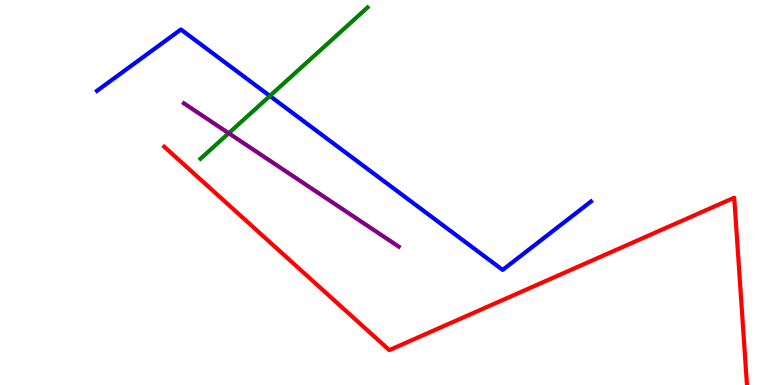[{'lines': ['blue', 'red'], 'intersections': []}, {'lines': ['green', 'red'], 'intersections': []}, {'lines': ['purple', 'red'], 'intersections': []}, {'lines': ['blue', 'green'], 'intersections': [{'x': 3.48, 'y': 7.51}]}, {'lines': ['blue', 'purple'], 'intersections': []}, {'lines': ['green', 'purple'], 'intersections': [{'x': 2.95, 'y': 6.54}]}]